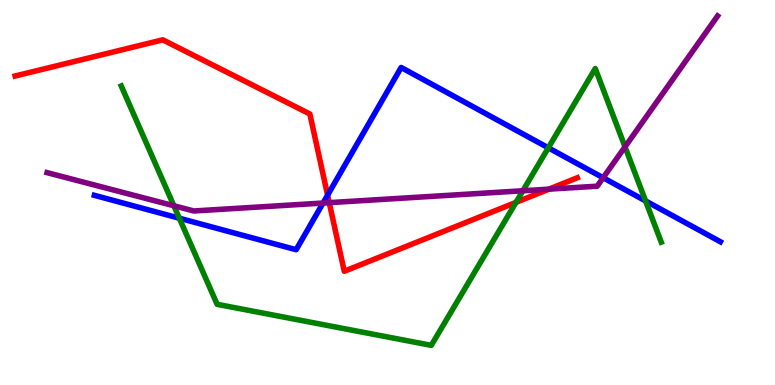[{'lines': ['blue', 'red'], 'intersections': [{'x': 4.23, 'y': 4.93}]}, {'lines': ['green', 'red'], 'intersections': [{'x': 6.66, 'y': 4.74}]}, {'lines': ['purple', 'red'], 'intersections': [{'x': 4.25, 'y': 4.74}, {'x': 7.08, 'y': 5.09}]}, {'lines': ['blue', 'green'], 'intersections': [{'x': 2.31, 'y': 4.33}, {'x': 7.07, 'y': 6.16}, {'x': 8.33, 'y': 4.78}]}, {'lines': ['blue', 'purple'], 'intersections': [{'x': 4.17, 'y': 4.73}, {'x': 7.78, 'y': 5.38}]}, {'lines': ['green', 'purple'], 'intersections': [{'x': 2.24, 'y': 4.66}, {'x': 6.75, 'y': 5.05}, {'x': 8.06, 'y': 6.19}]}]